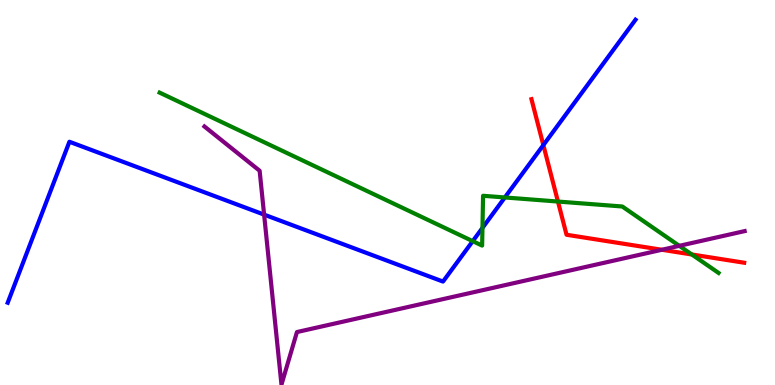[{'lines': ['blue', 'red'], 'intersections': [{'x': 7.01, 'y': 6.23}]}, {'lines': ['green', 'red'], 'intersections': [{'x': 7.2, 'y': 4.77}, {'x': 8.93, 'y': 3.39}]}, {'lines': ['purple', 'red'], 'intersections': [{'x': 8.54, 'y': 3.51}]}, {'lines': ['blue', 'green'], 'intersections': [{'x': 6.1, 'y': 3.74}, {'x': 6.23, 'y': 4.08}, {'x': 6.51, 'y': 4.87}]}, {'lines': ['blue', 'purple'], 'intersections': [{'x': 3.41, 'y': 4.43}]}, {'lines': ['green', 'purple'], 'intersections': [{'x': 8.77, 'y': 3.61}]}]